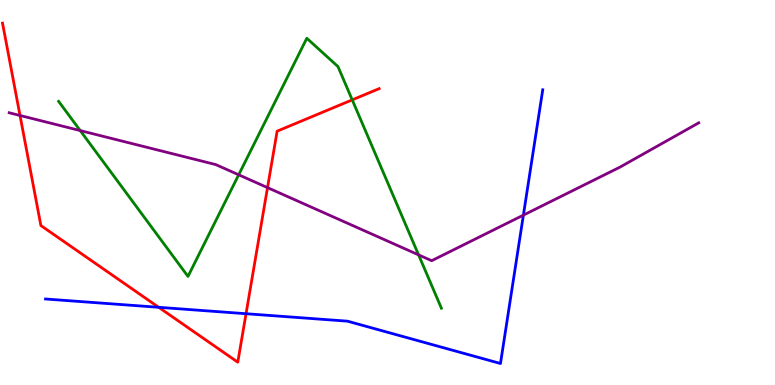[{'lines': ['blue', 'red'], 'intersections': [{'x': 2.05, 'y': 2.02}, {'x': 3.17, 'y': 1.85}]}, {'lines': ['green', 'red'], 'intersections': [{'x': 4.54, 'y': 7.41}]}, {'lines': ['purple', 'red'], 'intersections': [{'x': 0.258, 'y': 7.0}, {'x': 3.45, 'y': 5.13}]}, {'lines': ['blue', 'green'], 'intersections': []}, {'lines': ['blue', 'purple'], 'intersections': [{'x': 6.75, 'y': 4.41}]}, {'lines': ['green', 'purple'], 'intersections': [{'x': 1.04, 'y': 6.61}, {'x': 3.08, 'y': 5.46}, {'x': 5.4, 'y': 3.38}]}]